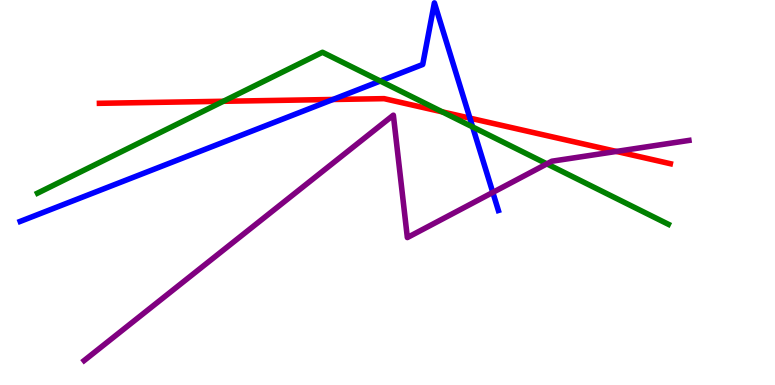[{'lines': ['blue', 'red'], 'intersections': [{'x': 4.3, 'y': 7.42}, {'x': 6.06, 'y': 6.93}]}, {'lines': ['green', 'red'], 'intersections': [{'x': 2.88, 'y': 7.37}, {'x': 5.71, 'y': 7.09}]}, {'lines': ['purple', 'red'], 'intersections': [{'x': 7.95, 'y': 6.07}]}, {'lines': ['blue', 'green'], 'intersections': [{'x': 4.91, 'y': 7.9}, {'x': 6.1, 'y': 6.7}]}, {'lines': ['blue', 'purple'], 'intersections': [{'x': 6.36, 'y': 5.0}]}, {'lines': ['green', 'purple'], 'intersections': [{'x': 7.06, 'y': 5.74}]}]